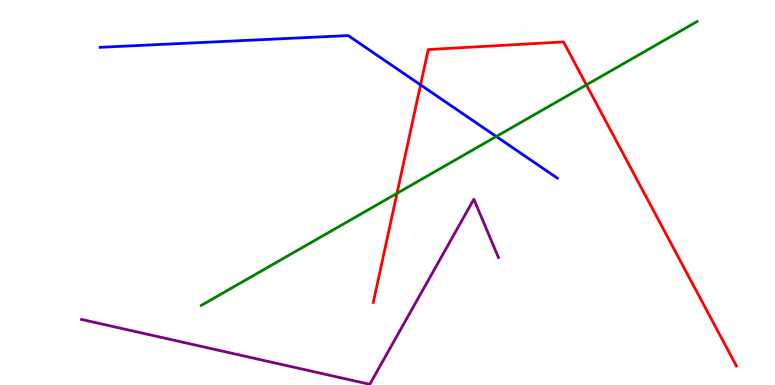[{'lines': ['blue', 'red'], 'intersections': [{'x': 5.43, 'y': 7.8}]}, {'lines': ['green', 'red'], 'intersections': [{'x': 5.12, 'y': 4.98}, {'x': 7.57, 'y': 7.8}]}, {'lines': ['purple', 'red'], 'intersections': []}, {'lines': ['blue', 'green'], 'intersections': [{'x': 6.4, 'y': 6.45}]}, {'lines': ['blue', 'purple'], 'intersections': []}, {'lines': ['green', 'purple'], 'intersections': []}]